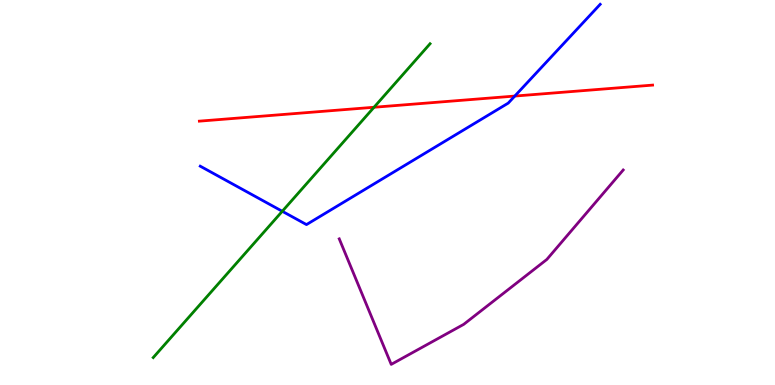[{'lines': ['blue', 'red'], 'intersections': [{'x': 6.64, 'y': 7.5}]}, {'lines': ['green', 'red'], 'intersections': [{'x': 4.83, 'y': 7.21}]}, {'lines': ['purple', 'red'], 'intersections': []}, {'lines': ['blue', 'green'], 'intersections': [{'x': 3.64, 'y': 4.51}]}, {'lines': ['blue', 'purple'], 'intersections': []}, {'lines': ['green', 'purple'], 'intersections': []}]